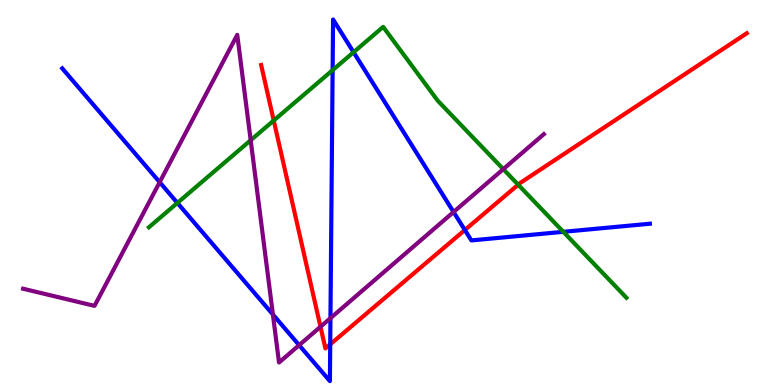[{'lines': ['blue', 'red'], 'intersections': [{'x': 4.26, 'y': 1.06}, {'x': 6.0, 'y': 4.03}]}, {'lines': ['green', 'red'], 'intersections': [{'x': 3.53, 'y': 6.87}, {'x': 6.69, 'y': 5.2}]}, {'lines': ['purple', 'red'], 'intersections': [{'x': 4.14, 'y': 1.51}]}, {'lines': ['blue', 'green'], 'intersections': [{'x': 2.29, 'y': 4.73}, {'x': 4.29, 'y': 8.18}, {'x': 4.56, 'y': 8.64}, {'x': 7.27, 'y': 3.98}]}, {'lines': ['blue', 'purple'], 'intersections': [{'x': 2.06, 'y': 5.27}, {'x': 3.52, 'y': 1.83}, {'x': 3.86, 'y': 1.03}, {'x': 4.26, 'y': 1.74}, {'x': 5.85, 'y': 4.49}]}, {'lines': ['green', 'purple'], 'intersections': [{'x': 3.23, 'y': 6.36}, {'x': 6.49, 'y': 5.61}]}]